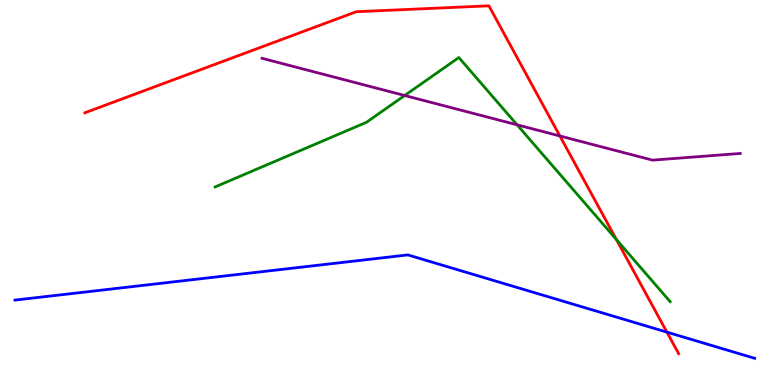[{'lines': ['blue', 'red'], 'intersections': [{'x': 8.61, 'y': 1.37}]}, {'lines': ['green', 'red'], 'intersections': [{'x': 7.95, 'y': 3.78}]}, {'lines': ['purple', 'red'], 'intersections': [{'x': 7.22, 'y': 6.47}]}, {'lines': ['blue', 'green'], 'intersections': []}, {'lines': ['blue', 'purple'], 'intersections': []}, {'lines': ['green', 'purple'], 'intersections': [{'x': 5.22, 'y': 7.52}, {'x': 6.67, 'y': 6.76}]}]